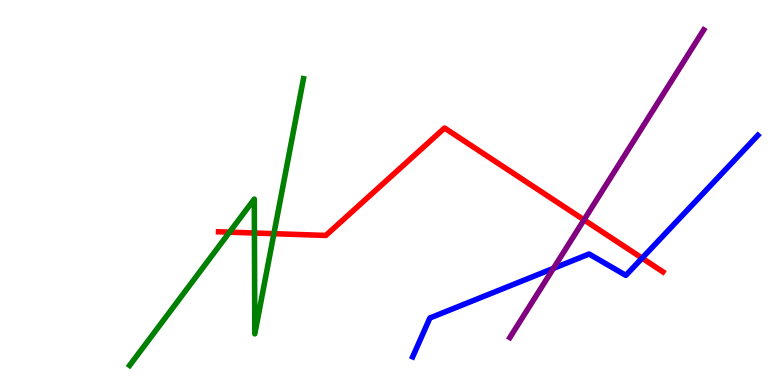[{'lines': ['blue', 'red'], 'intersections': [{'x': 8.29, 'y': 3.3}]}, {'lines': ['green', 'red'], 'intersections': [{'x': 2.96, 'y': 3.97}, {'x': 3.28, 'y': 3.95}, {'x': 3.53, 'y': 3.93}]}, {'lines': ['purple', 'red'], 'intersections': [{'x': 7.54, 'y': 4.29}]}, {'lines': ['blue', 'green'], 'intersections': []}, {'lines': ['blue', 'purple'], 'intersections': [{'x': 7.14, 'y': 3.03}]}, {'lines': ['green', 'purple'], 'intersections': []}]